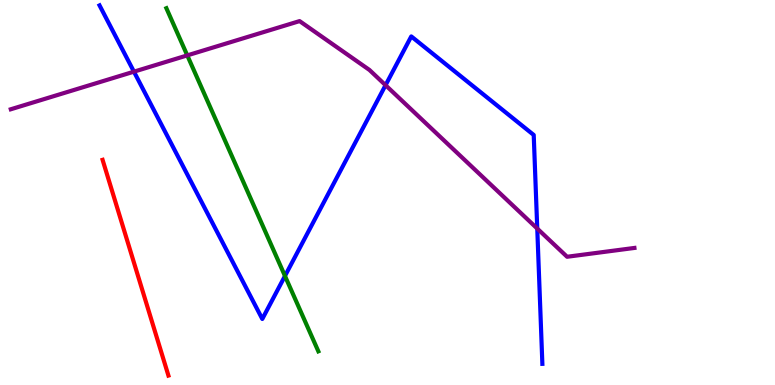[{'lines': ['blue', 'red'], 'intersections': []}, {'lines': ['green', 'red'], 'intersections': []}, {'lines': ['purple', 'red'], 'intersections': []}, {'lines': ['blue', 'green'], 'intersections': [{'x': 3.68, 'y': 2.83}]}, {'lines': ['blue', 'purple'], 'intersections': [{'x': 1.73, 'y': 8.14}, {'x': 4.97, 'y': 7.79}, {'x': 6.93, 'y': 4.06}]}, {'lines': ['green', 'purple'], 'intersections': [{'x': 2.42, 'y': 8.56}]}]